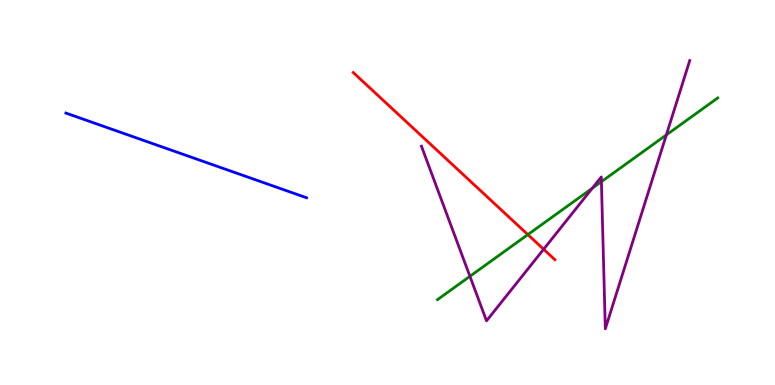[{'lines': ['blue', 'red'], 'intersections': []}, {'lines': ['green', 'red'], 'intersections': [{'x': 6.81, 'y': 3.91}]}, {'lines': ['purple', 'red'], 'intersections': [{'x': 7.01, 'y': 3.53}]}, {'lines': ['blue', 'green'], 'intersections': []}, {'lines': ['blue', 'purple'], 'intersections': []}, {'lines': ['green', 'purple'], 'intersections': [{'x': 6.06, 'y': 2.82}, {'x': 7.64, 'y': 5.11}, {'x': 7.76, 'y': 5.28}, {'x': 8.6, 'y': 6.5}]}]